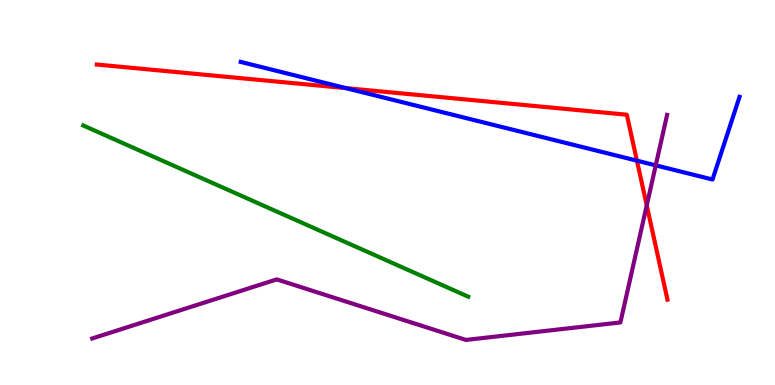[{'lines': ['blue', 'red'], 'intersections': [{'x': 4.46, 'y': 7.71}, {'x': 8.22, 'y': 5.83}]}, {'lines': ['green', 'red'], 'intersections': []}, {'lines': ['purple', 'red'], 'intersections': [{'x': 8.35, 'y': 4.67}]}, {'lines': ['blue', 'green'], 'intersections': []}, {'lines': ['blue', 'purple'], 'intersections': [{'x': 8.46, 'y': 5.71}]}, {'lines': ['green', 'purple'], 'intersections': []}]